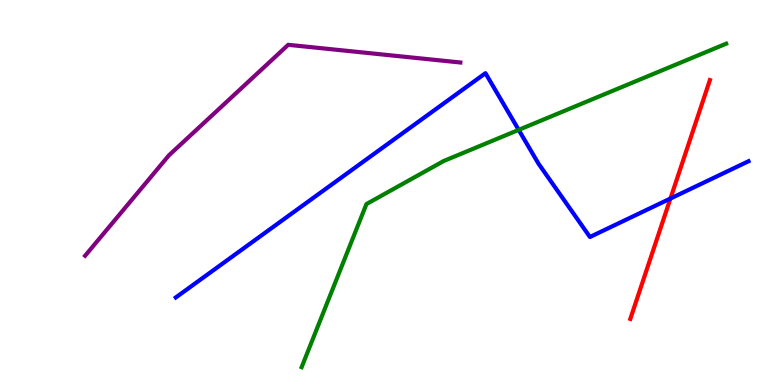[{'lines': ['blue', 'red'], 'intersections': [{'x': 8.65, 'y': 4.84}]}, {'lines': ['green', 'red'], 'intersections': []}, {'lines': ['purple', 'red'], 'intersections': []}, {'lines': ['blue', 'green'], 'intersections': [{'x': 6.69, 'y': 6.63}]}, {'lines': ['blue', 'purple'], 'intersections': []}, {'lines': ['green', 'purple'], 'intersections': []}]